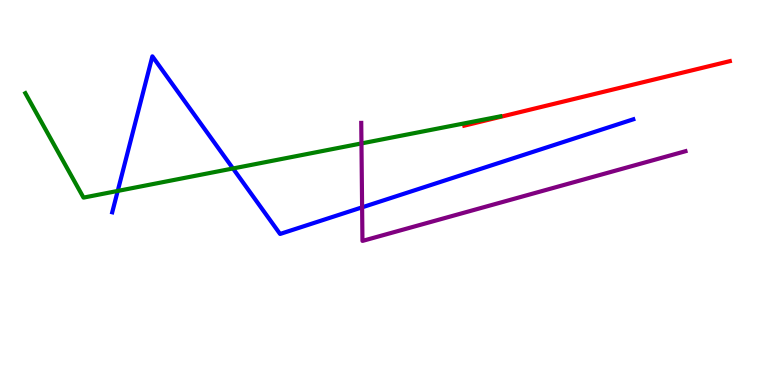[{'lines': ['blue', 'red'], 'intersections': []}, {'lines': ['green', 'red'], 'intersections': []}, {'lines': ['purple', 'red'], 'intersections': []}, {'lines': ['blue', 'green'], 'intersections': [{'x': 1.52, 'y': 5.04}, {'x': 3.01, 'y': 5.62}]}, {'lines': ['blue', 'purple'], 'intersections': [{'x': 4.67, 'y': 4.61}]}, {'lines': ['green', 'purple'], 'intersections': [{'x': 4.66, 'y': 6.27}]}]